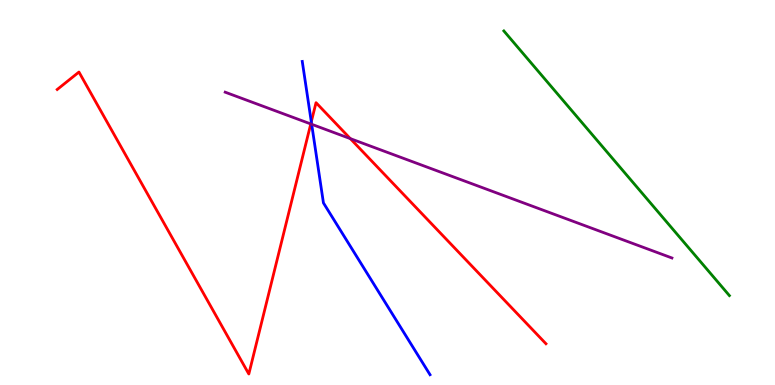[{'lines': ['blue', 'red'], 'intersections': [{'x': 4.02, 'y': 6.84}]}, {'lines': ['green', 'red'], 'intersections': []}, {'lines': ['purple', 'red'], 'intersections': [{'x': 4.01, 'y': 6.78}, {'x': 4.52, 'y': 6.4}]}, {'lines': ['blue', 'green'], 'intersections': []}, {'lines': ['blue', 'purple'], 'intersections': [{'x': 4.02, 'y': 6.77}]}, {'lines': ['green', 'purple'], 'intersections': []}]